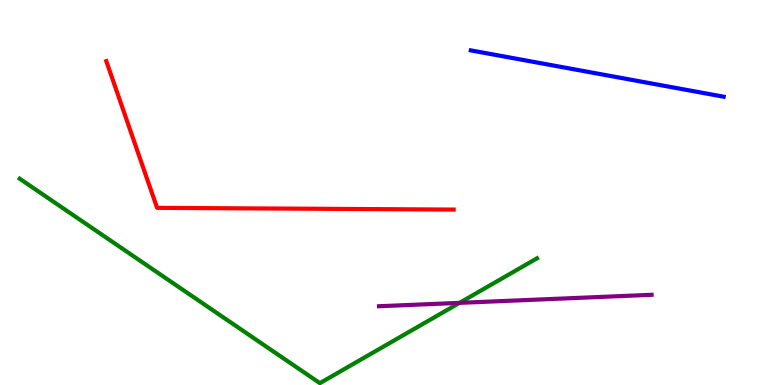[{'lines': ['blue', 'red'], 'intersections': []}, {'lines': ['green', 'red'], 'intersections': []}, {'lines': ['purple', 'red'], 'intersections': []}, {'lines': ['blue', 'green'], 'intersections': []}, {'lines': ['blue', 'purple'], 'intersections': []}, {'lines': ['green', 'purple'], 'intersections': [{'x': 5.93, 'y': 2.13}]}]